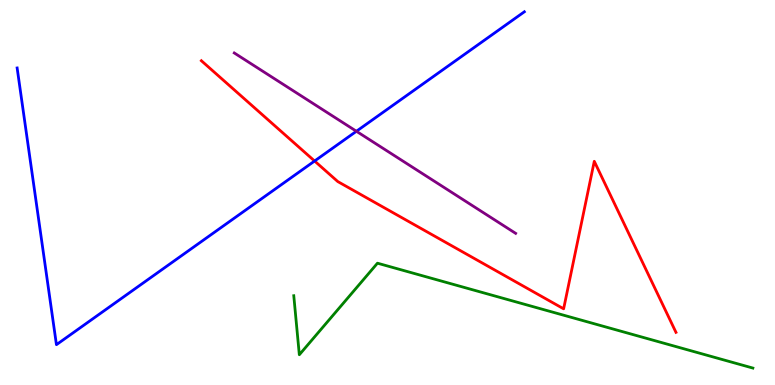[{'lines': ['blue', 'red'], 'intersections': [{'x': 4.06, 'y': 5.82}]}, {'lines': ['green', 'red'], 'intersections': []}, {'lines': ['purple', 'red'], 'intersections': []}, {'lines': ['blue', 'green'], 'intersections': []}, {'lines': ['blue', 'purple'], 'intersections': [{'x': 4.6, 'y': 6.59}]}, {'lines': ['green', 'purple'], 'intersections': []}]